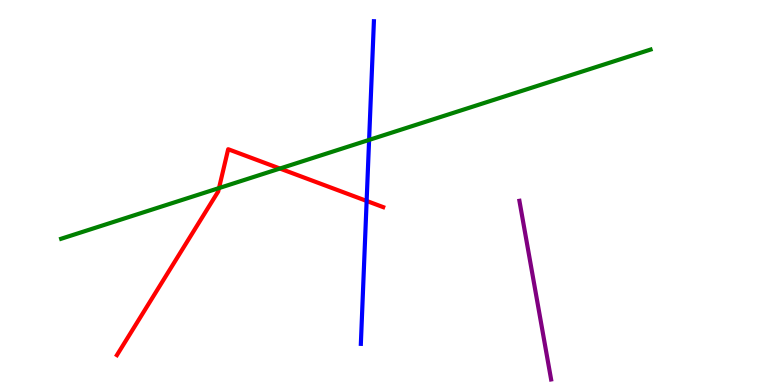[{'lines': ['blue', 'red'], 'intersections': [{'x': 4.73, 'y': 4.78}]}, {'lines': ['green', 'red'], 'intersections': [{'x': 2.83, 'y': 5.11}, {'x': 3.61, 'y': 5.62}]}, {'lines': ['purple', 'red'], 'intersections': []}, {'lines': ['blue', 'green'], 'intersections': [{'x': 4.76, 'y': 6.37}]}, {'lines': ['blue', 'purple'], 'intersections': []}, {'lines': ['green', 'purple'], 'intersections': []}]